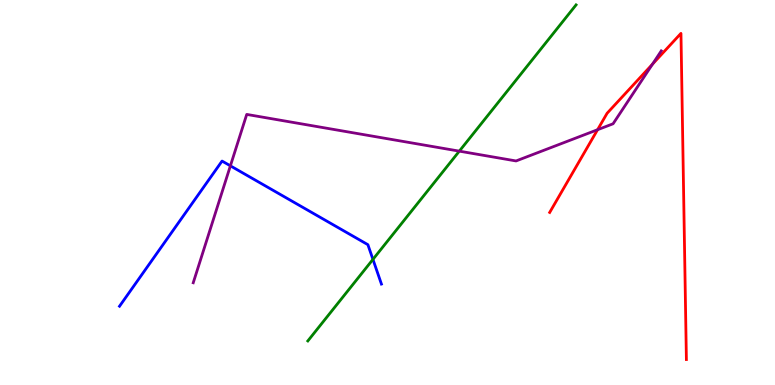[{'lines': ['blue', 'red'], 'intersections': []}, {'lines': ['green', 'red'], 'intersections': []}, {'lines': ['purple', 'red'], 'intersections': [{'x': 7.71, 'y': 6.63}, {'x': 8.42, 'y': 8.33}]}, {'lines': ['blue', 'green'], 'intersections': [{'x': 4.81, 'y': 3.26}]}, {'lines': ['blue', 'purple'], 'intersections': [{'x': 2.97, 'y': 5.69}]}, {'lines': ['green', 'purple'], 'intersections': [{'x': 5.93, 'y': 6.07}]}]